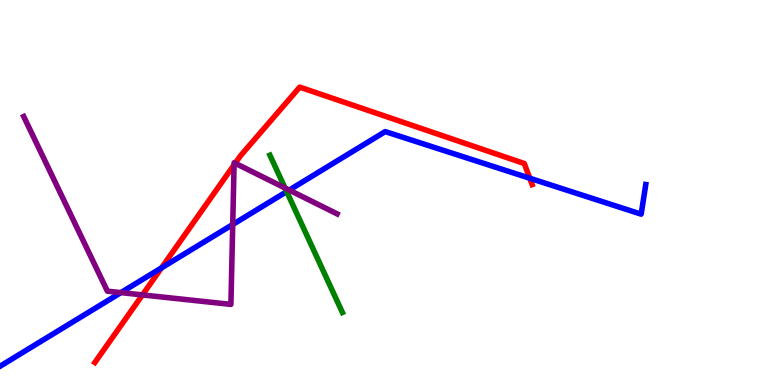[{'lines': ['blue', 'red'], 'intersections': [{'x': 2.08, 'y': 3.04}, {'x': 6.84, 'y': 5.37}]}, {'lines': ['green', 'red'], 'intersections': []}, {'lines': ['purple', 'red'], 'intersections': [{'x': 1.84, 'y': 2.34}, {'x': 3.02, 'y': 5.72}, {'x': 3.03, 'y': 5.76}]}, {'lines': ['blue', 'green'], 'intersections': [{'x': 3.7, 'y': 5.02}]}, {'lines': ['blue', 'purple'], 'intersections': [{'x': 1.56, 'y': 2.4}, {'x': 3.0, 'y': 4.17}, {'x': 3.73, 'y': 5.06}]}, {'lines': ['green', 'purple'], 'intersections': [{'x': 3.68, 'y': 5.12}]}]